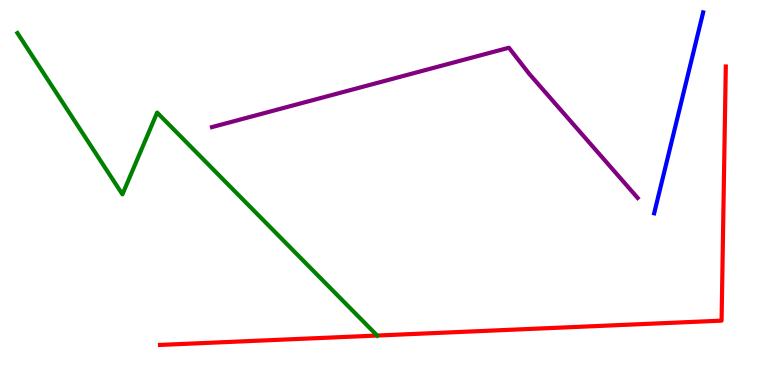[{'lines': ['blue', 'red'], 'intersections': []}, {'lines': ['green', 'red'], 'intersections': [{'x': 4.87, 'y': 1.28}]}, {'lines': ['purple', 'red'], 'intersections': []}, {'lines': ['blue', 'green'], 'intersections': []}, {'lines': ['blue', 'purple'], 'intersections': []}, {'lines': ['green', 'purple'], 'intersections': []}]